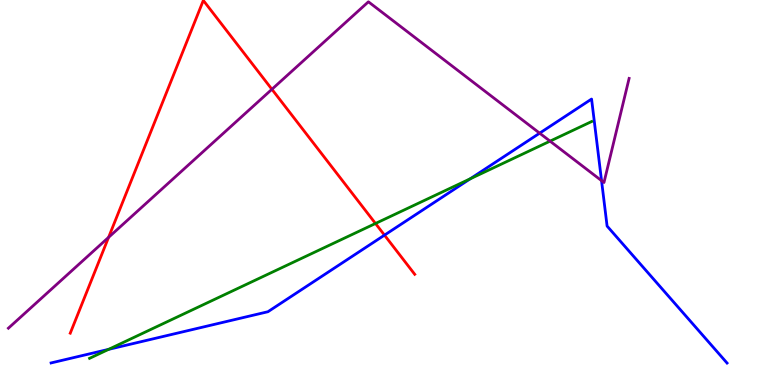[{'lines': ['blue', 'red'], 'intersections': [{'x': 4.96, 'y': 3.89}]}, {'lines': ['green', 'red'], 'intersections': [{'x': 4.85, 'y': 4.2}]}, {'lines': ['purple', 'red'], 'intersections': [{'x': 1.4, 'y': 3.83}, {'x': 3.51, 'y': 7.68}]}, {'lines': ['blue', 'green'], 'intersections': [{'x': 1.4, 'y': 0.926}, {'x': 6.07, 'y': 5.36}]}, {'lines': ['blue', 'purple'], 'intersections': [{'x': 6.96, 'y': 6.54}, {'x': 7.76, 'y': 5.31}]}, {'lines': ['green', 'purple'], 'intersections': [{'x': 7.1, 'y': 6.33}]}]